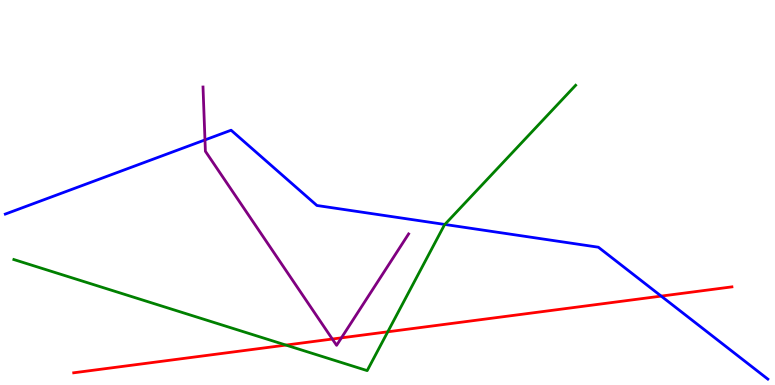[{'lines': ['blue', 'red'], 'intersections': [{'x': 8.53, 'y': 2.31}]}, {'lines': ['green', 'red'], 'intersections': [{'x': 3.69, 'y': 1.04}, {'x': 5.0, 'y': 1.38}]}, {'lines': ['purple', 'red'], 'intersections': [{'x': 4.29, 'y': 1.19}, {'x': 4.41, 'y': 1.22}]}, {'lines': ['blue', 'green'], 'intersections': [{'x': 5.74, 'y': 4.17}]}, {'lines': ['blue', 'purple'], 'intersections': [{'x': 2.64, 'y': 6.37}]}, {'lines': ['green', 'purple'], 'intersections': []}]